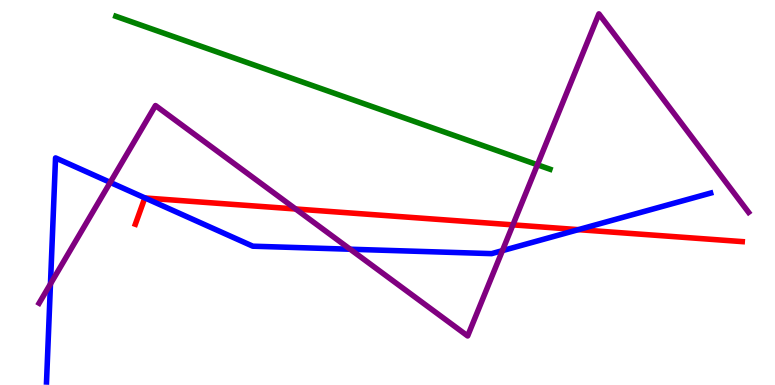[{'lines': ['blue', 'red'], 'intersections': [{'x': 1.87, 'y': 4.86}, {'x': 7.46, 'y': 4.04}]}, {'lines': ['green', 'red'], 'intersections': []}, {'lines': ['purple', 'red'], 'intersections': [{'x': 3.81, 'y': 4.57}, {'x': 6.62, 'y': 4.16}]}, {'lines': ['blue', 'green'], 'intersections': []}, {'lines': ['blue', 'purple'], 'intersections': [{'x': 0.651, 'y': 2.63}, {'x': 1.42, 'y': 5.26}, {'x': 4.52, 'y': 3.53}, {'x': 6.48, 'y': 3.49}]}, {'lines': ['green', 'purple'], 'intersections': [{'x': 6.93, 'y': 5.72}]}]